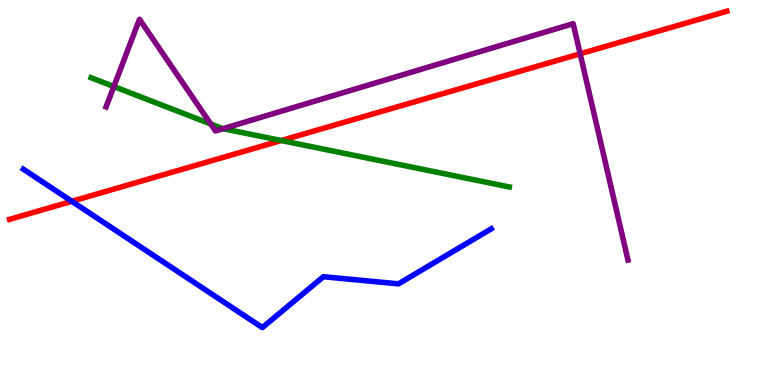[{'lines': ['blue', 'red'], 'intersections': [{'x': 0.927, 'y': 4.77}]}, {'lines': ['green', 'red'], 'intersections': [{'x': 3.63, 'y': 6.35}]}, {'lines': ['purple', 'red'], 'intersections': [{'x': 7.49, 'y': 8.6}]}, {'lines': ['blue', 'green'], 'intersections': []}, {'lines': ['blue', 'purple'], 'intersections': []}, {'lines': ['green', 'purple'], 'intersections': [{'x': 1.47, 'y': 7.75}, {'x': 2.72, 'y': 6.78}, {'x': 2.88, 'y': 6.66}]}]